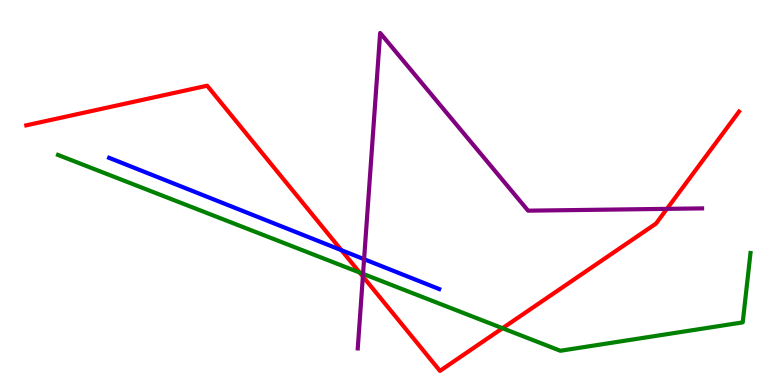[{'lines': ['blue', 'red'], 'intersections': [{'x': 4.41, 'y': 3.5}]}, {'lines': ['green', 'red'], 'intersections': [{'x': 4.64, 'y': 2.92}, {'x': 6.48, 'y': 1.47}]}, {'lines': ['purple', 'red'], 'intersections': [{'x': 4.68, 'y': 2.82}, {'x': 8.61, 'y': 4.58}]}, {'lines': ['blue', 'green'], 'intersections': []}, {'lines': ['blue', 'purple'], 'intersections': [{'x': 4.7, 'y': 3.27}]}, {'lines': ['green', 'purple'], 'intersections': [{'x': 4.68, 'y': 2.89}]}]